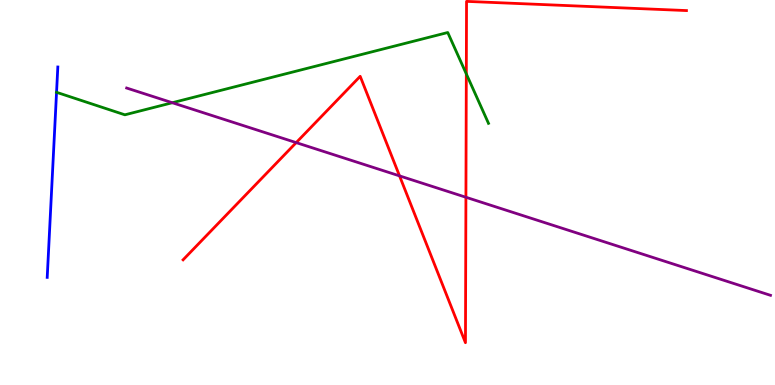[{'lines': ['blue', 'red'], 'intersections': []}, {'lines': ['green', 'red'], 'intersections': [{'x': 6.02, 'y': 8.08}]}, {'lines': ['purple', 'red'], 'intersections': [{'x': 3.82, 'y': 6.3}, {'x': 5.16, 'y': 5.43}, {'x': 6.01, 'y': 4.88}]}, {'lines': ['blue', 'green'], 'intersections': [{'x': 0.73, 'y': 7.6}]}, {'lines': ['blue', 'purple'], 'intersections': []}, {'lines': ['green', 'purple'], 'intersections': [{'x': 2.22, 'y': 7.33}]}]